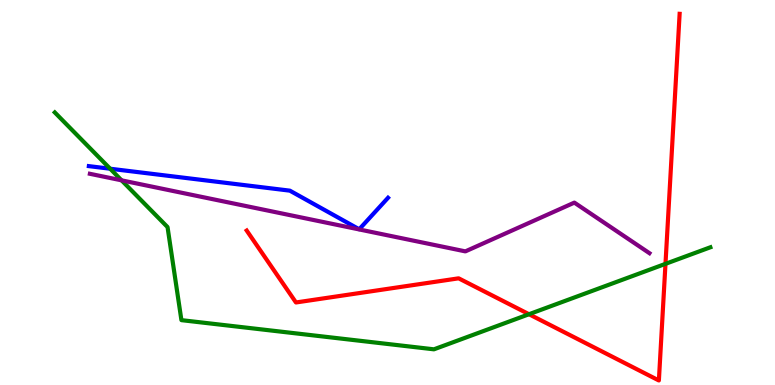[{'lines': ['blue', 'red'], 'intersections': []}, {'lines': ['green', 'red'], 'intersections': [{'x': 6.83, 'y': 1.84}, {'x': 8.59, 'y': 3.15}]}, {'lines': ['purple', 'red'], 'intersections': []}, {'lines': ['blue', 'green'], 'intersections': [{'x': 1.42, 'y': 5.62}]}, {'lines': ['blue', 'purple'], 'intersections': []}, {'lines': ['green', 'purple'], 'intersections': [{'x': 1.57, 'y': 5.32}]}]